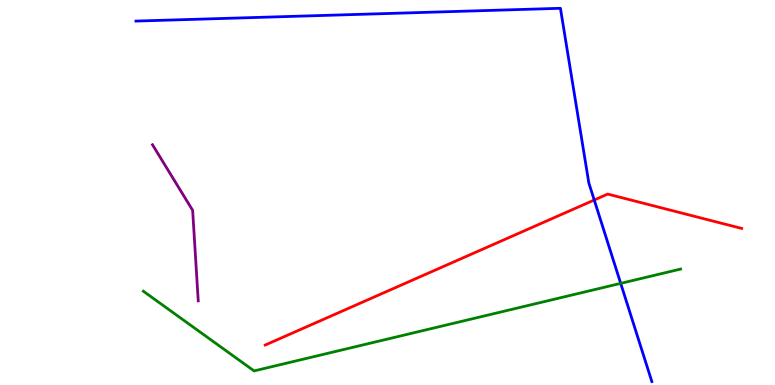[{'lines': ['blue', 'red'], 'intersections': [{'x': 7.67, 'y': 4.81}]}, {'lines': ['green', 'red'], 'intersections': []}, {'lines': ['purple', 'red'], 'intersections': []}, {'lines': ['blue', 'green'], 'intersections': [{'x': 8.01, 'y': 2.64}]}, {'lines': ['blue', 'purple'], 'intersections': []}, {'lines': ['green', 'purple'], 'intersections': []}]